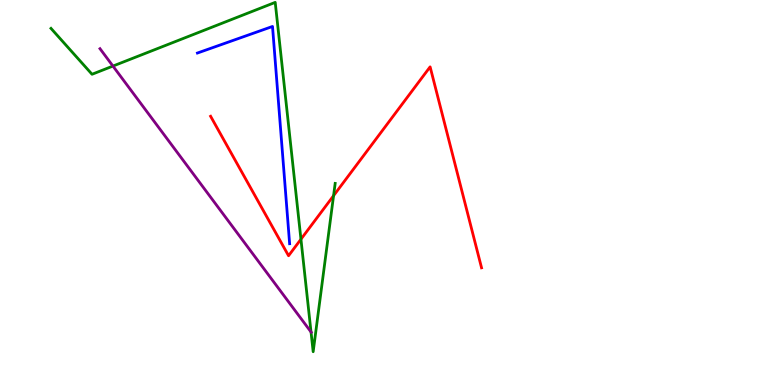[{'lines': ['blue', 'red'], 'intersections': []}, {'lines': ['green', 'red'], 'intersections': [{'x': 3.88, 'y': 3.79}, {'x': 4.3, 'y': 4.92}]}, {'lines': ['purple', 'red'], 'intersections': []}, {'lines': ['blue', 'green'], 'intersections': []}, {'lines': ['blue', 'purple'], 'intersections': []}, {'lines': ['green', 'purple'], 'intersections': [{'x': 1.46, 'y': 8.28}, {'x': 4.01, 'y': 1.38}]}]